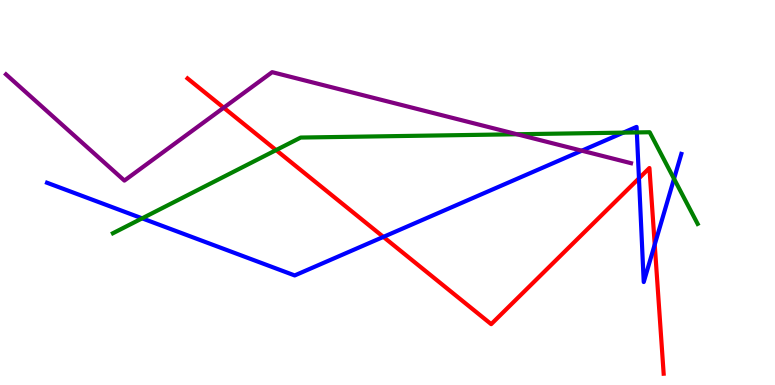[{'lines': ['blue', 'red'], 'intersections': [{'x': 4.95, 'y': 3.85}, {'x': 8.24, 'y': 5.37}, {'x': 8.45, 'y': 3.65}]}, {'lines': ['green', 'red'], 'intersections': [{'x': 3.56, 'y': 6.1}]}, {'lines': ['purple', 'red'], 'intersections': [{'x': 2.89, 'y': 7.2}]}, {'lines': ['blue', 'green'], 'intersections': [{'x': 1.83, 'y': 4.33}, {'x': 8.04, 'y': 6.56}, {'x': 8.22, 'y': 6.56}, {'x': 8.7, 'y': 5.36}]}, {'lines': ['blue', 'purple'], 'intersections': [{'x': 7.51, 'y': 6.09}]}, {'lines': ['green', 'purple'], 'intersections': [{'x': 6.67, 'y': 6.51}]}]